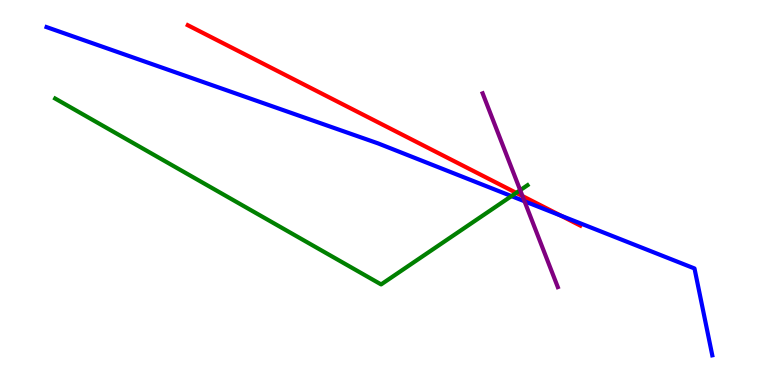[{'lines': ['blue', 'red'], 'intersections': [{'x': 7.24, 'y': 4.4}]}, {'lines': ['green', 'red'], 'intersections': [{'x': 6.66, 'y': 4.99}]}, {'lines': ['purple', 'red'], 'intersections': [{'x': 6.74, 'y': 4.91}]}, {'lines': ['blue', 'green'], 'intersections': [{'x': 6.6, 'y': 4.91}]}, {'lines': ['blue', 'purple'], 'intersections': [{'x': 6.77, 'y': 4.77}]}, {'lines': ['green', 'purple'], 'intersections': [{'x': 6.71, 'y': 5.06}]}]